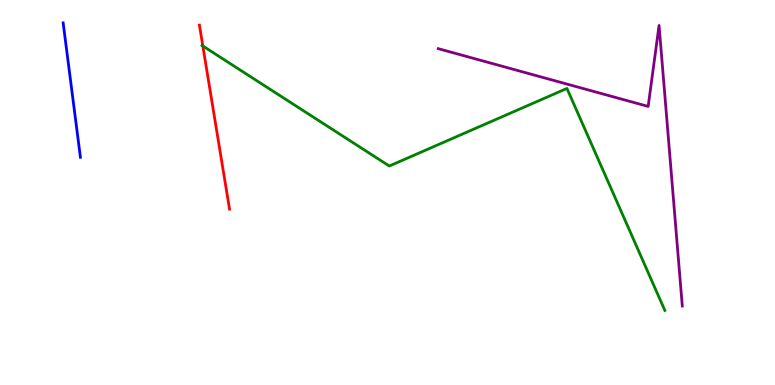[{'lines': ['blue', 'red'], 'intersections': []}, {'lines': ['green', 'red'], 'intersections': [{'x': 2.62, 'y': 8.81}]}, {'lines': ['purple', 'red'], 'intersections': []}, {'lines': ['blue', 'green'], 'intersections': []}, {'lines': ['blue', 'purple'], 'intersections': []}, {'lines': ['green', 'purple'], 'intersections': []}]